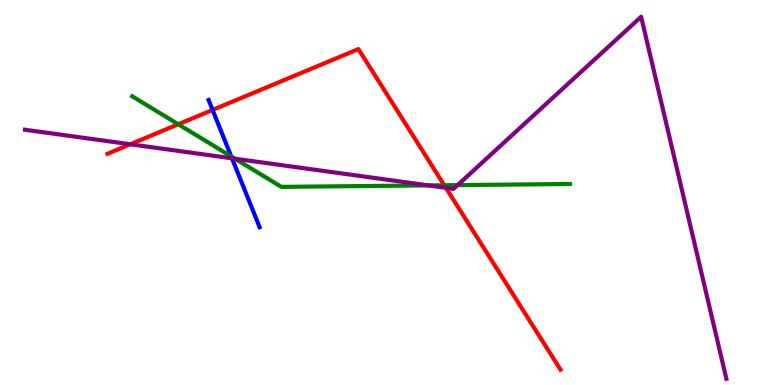[{'lines': ['blue', 'red'], 'intersections': [{'x': 2.74, 'y': 7.14}]}, {'lines': ['green', 'red'], 'intersections': [{'x': 2.3, 'y': 6.77}, {'x': 5.73, 'y': 5.19}]}, {'lines': ['purple', 'red'], 'intersections': [{'x': 1.68, 'y': 6.25}, {'x': 5.75, 'y': 5.12}]}, {'lines': ['blue', 'green'], 'intersections': [{'x': 2.98, 'y': 5.94}]}, {'lines': ['blue', 'purple'], 'intersections': [{'x': 2.99, 'y': 5.89}]}, {'lines': ['green', 'purple'], 'intersections': [{'x': 3.03, 'y': 5.88}, {'x': 5.53, 'y': 5.18}, {'x': 5.9, 'y': 5.19}]}]